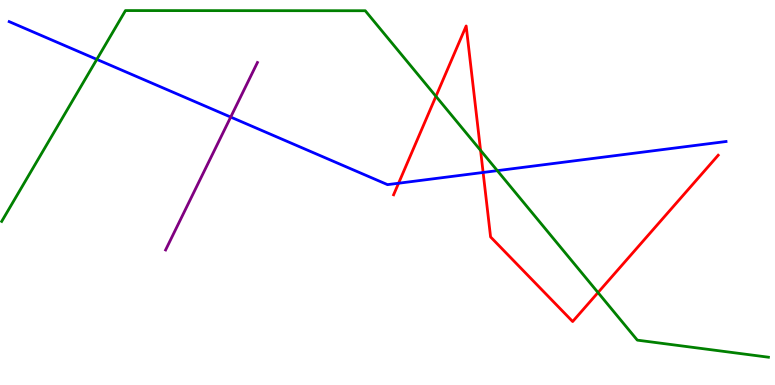[{'lines': ['blue', 'red'], 'intersections': [{'x': 5.14, 'y': 5.24}, {'x': 6.23, 'y': 5.52}]}, {'lines': ['green', 'red'], 'intersections': [{'x': 5.62, 'y': 7.5}, {'x': 6.2, 'y': 6.09}, {'x': 7.72, 'y': 2.4}]}, {'lines': ['purple', 'red'], 'intersections': []}, {'lines': ['blue', 'green'], 'intersections': [{'x': 1.25, 'y': 8.46}, {'x': 6.42, 'y': 5.57}]}, {'lines': ['blue', 'purple'], 'intersections': [{'x': 2.98, 'y': 6.96}]}, {'lines': ['green', 'purple'], 'intersections': []}]